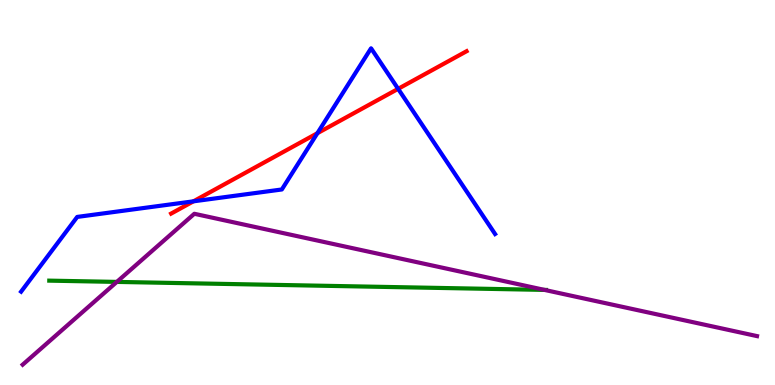[{'lines': ['blue', 'red'], 'intersections': [{'x': 2.5, 'y': 4.77}, {'x': 4.1, 'y': 6.54}, {'x': 5.14, 'y': 7.69}]}, {'lines': ['green', 'red'], 'intersections': []}, {'lines': ['purple', 'red'], 'intersections': []}, {'lines': ['blue', 'green'], 'intersections': []}, {'lines': ['blue', 'purple'], 'intersections': []}, {'lines': ['green', 'purple'], 'intersections': [{'x': 1.51, 'y': 2.68}, {'x': 7.03, 'y': 2.47}]}]